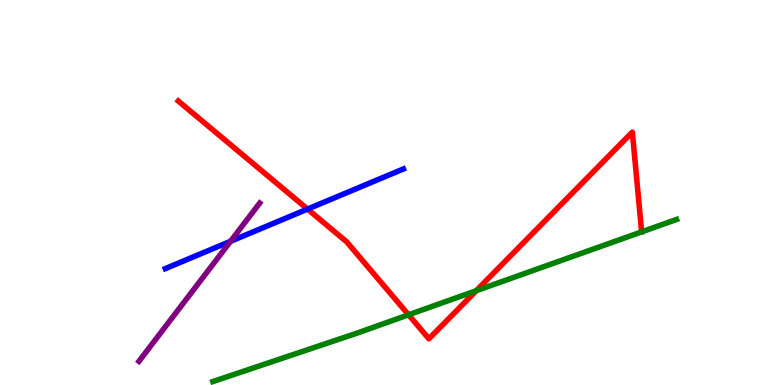[{'lines': ['blue', 'red'], 'intersections': [{'x': 3.97, 'y': 4.57}]}, {'lines': ['green', 'red'], 'intersections': [{'x': 5.27, 'y': 1.82}, {'x': 6.14, 'y': 2.45}]}, {'lines': ['purple', 'red'], 'intersections': []}, {'lines': ['blue', 'green'], 'intersections': []}, {'lines': ['blue', 'purple'], 'intersections': [{'x': 2.97, 'y': 3.73}]}, {'lines': ['green', 'purple'], 'intersections': []}]